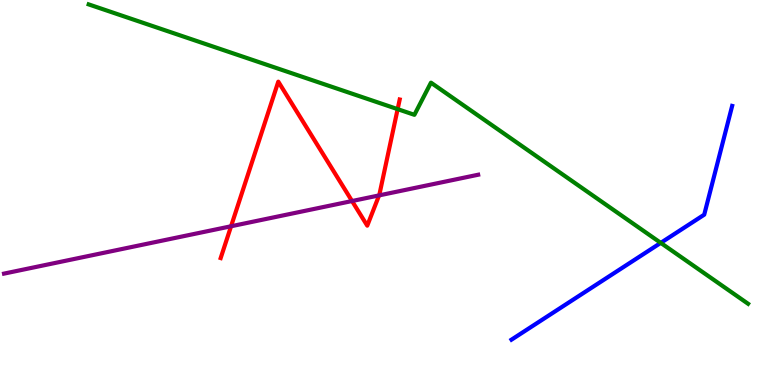[{'lines': ['blue', 'red'], 'intersections': []}, {'lines': ['green', 'red'], 'intersections': [{'x': 5.13, 'y': 7.17}]}, {'lines': ['purple', 'red'], 'intersections': [{'x': 2.98, 'y': 4.12}, {'x': 4.54, 'y': 4.78}, {'x': 4.89, 'y': 4.92}]}, {'lines': ['blue', 'green'], 'intersections': [{'x': 8.53, 'y': 3.69}]}, {'lines': ['blue', 'purple'], 'intersections': []}, {'lines': ['green', 'purple'], 'intersections': []}]